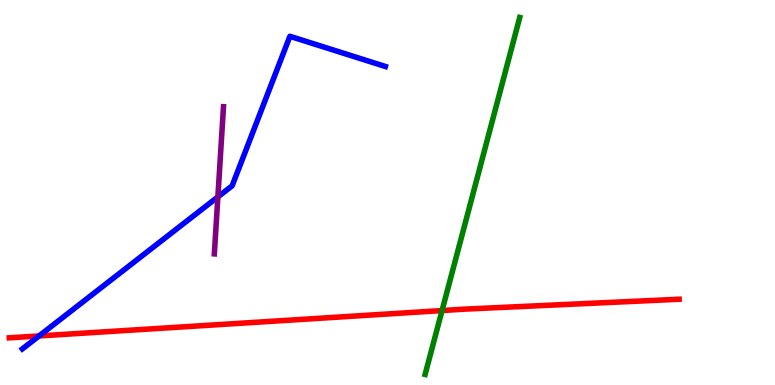[{'lines': ['blue', 'red'], 'intersections': [{'x': 0.504, 'y': 1.27}]}, {'lines': ['green', 'red'], 'intersections': [{'x': 5.7, 'y': 1.93}]}, {'lines': ['purple', 'red'], 'intersections': []}, {'lines': ['blue', 'green'], 'intersections': []}, {'lines': ['blue', 'purple'], 'intersections': [{'x': 2.81, 'y': 4.89}]}, {'lines': ['green', 'purple'], 'intersections': []}]